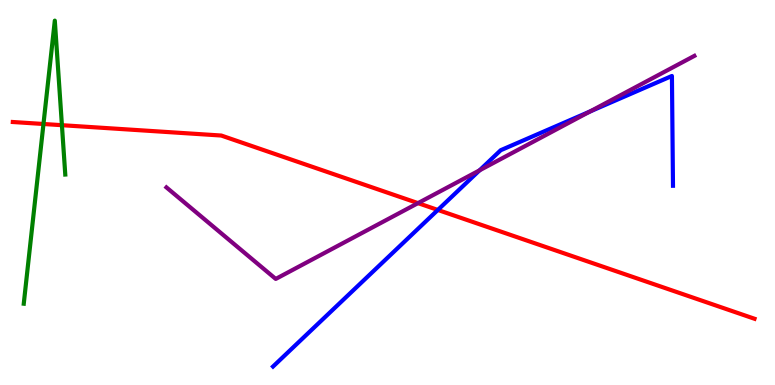[{'lines': ['blue', 'red'], 'intersections': [{'x': 5.65, 'y': 4.55}]}, {'lines': ['green', 'red'], 'intersections': [{'x': 0.561, 'y': 6.78}, {'x': 0.799, 'y': 6.75}]}, {'lines': ['purple', 'red'], 'intersections': [{'x': 5.39, 'y': 4.72}]}, {'lines': ['blue', 'green'], 'intersections': []}, {'lines': ['blue', 'purple'], 'intersections': [{'x': 6.19, 'y': 5.58}, {'x': 7.61, 'y': 7.1}]}, {'lines': ['green', 'purple'], 'intersections': []}]